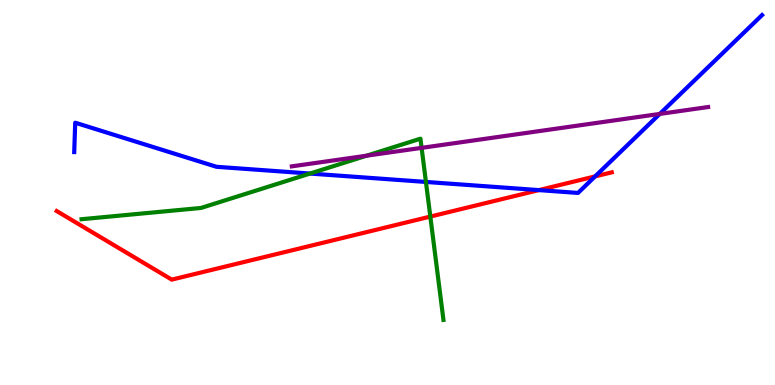[{'lines': ['blue', 'red'], 'intersections': [{'x': 6.95, 'y': 5.06}, {'x': 7.68, 'y': 5.42}]}, {'lines': ['green', 'red'], 'intersections': [{'x': 5.55, 'y': 4.37}]}, {'lines': ['purple', 'red'], 'intersections': []}, {'lines': ['blue', 'green'], 'intersections': [{'x': 4.0, 'y': 5.49}, {'x': 5.5, 'y': 5.27}]}, {'lines': ['blue', 'purple'], 'intersections': [{'x': 8.51, 'y': 7.04}]}, {'lines': ['green', 'purple'], 'intersections': [{'x': 4.73, 'y': 5.96}, {'x': 5.44, 'y': 6.16}]}]